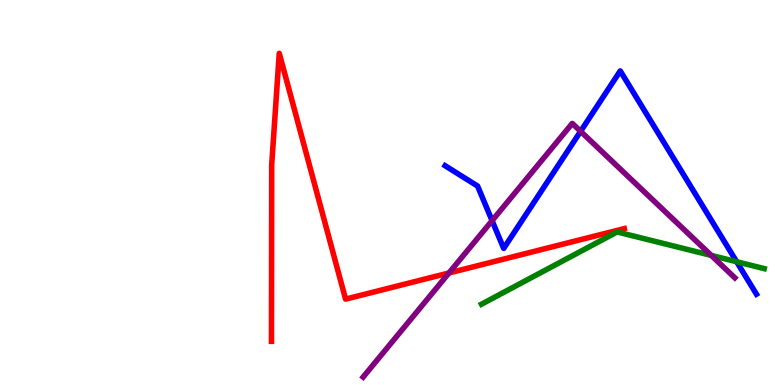[{'lines': ['blue', 'red'], 'intersections': []}, {'lines': ['green', 'red'], 'intersections': []}, {'lines': ['purple', 'red'], 'intersections': [{'x': 5.79, 'y': 2.91}]}, {'lines': ['blue', 'green'], 'intersections': [{'x': 9.51, 'y': 3.2}]}, {'lines': ['blue', 'purple'], 'intersections': [{'x': 6.35, 'y': 4.27}, {'x': 7.49, 'y': 6.59}]}, {'lines': ['green', 'purple'], 'intersections': [{'x': 9.18, 'y': 3.37}]}]